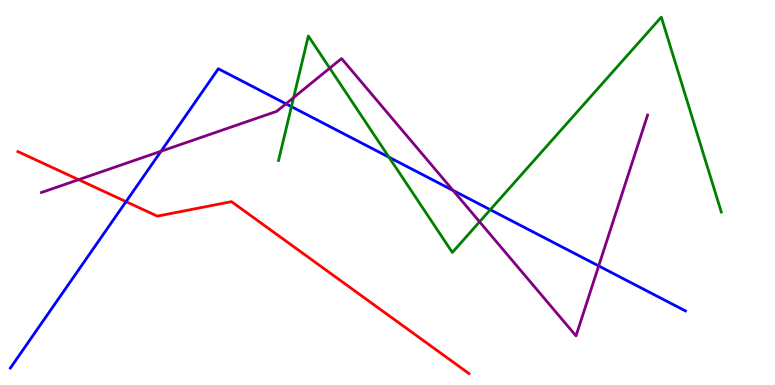[{'lines': ['blue', 'red'], 'intersections': [{'x': 1.63, 'y': 4.76}]}, {'lines': ['green', 'red'], 'intersections': []}, {'lines': ['purple', 'red'], 'intersections': [{'x': 1.01, 'y': 5.33}]}, {'lines': ['blue', 'green'], 'intersections': [{'x': 3.76, 'y': 7.23}, {'x': 5.02, 'y': 5.92}, {'x': 6.33, 'y': 4.55}]}, {'lines': ['blue', 'purple'], 'intersections': [{'x': 2.08, 'y': 6.07}, {'x': 3.69, 'y': 7.3}, {'x': 5.85, 'y': 5.05}, {'x': 7.72, 'y': 3.09}]}, {'lines': ['green', 'purple'], 'intersections': [{'x': 3.79, 'y': 7.47}, {'x': 4.25, 'y': 8.23}, {'x': 6.19, 'y': 4.24}]}]